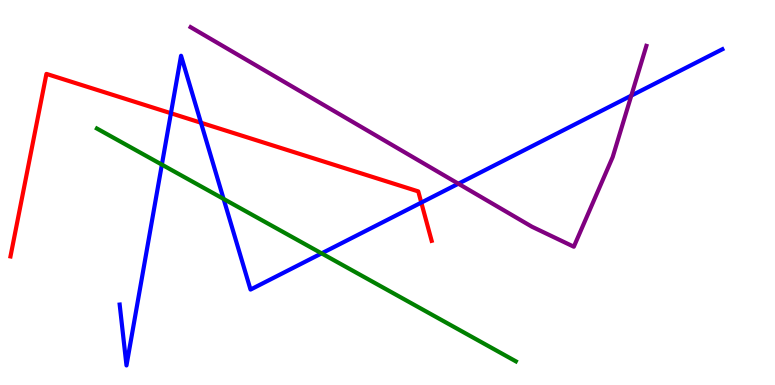[{'lines': ['blue', 'red'], 'intersections': [{'x': 2.21, 'y': 7.06}, {'x': 2.59, 'y': 6.81}, {'x': 5.44, 'y': 4.74}]}, {'lines': ['green', 'red'], 'intersections': []}, {'lines': ['purple', 'red'], 'intersections': []}, {'lines': ['blue', 'green'], 'intersections': [{'x': 2.09, 'y': 5.72}, {'x': 2.89, 'y': 4.83}, {'x': 4.15, 'y': 3.42}]}, {'lines': ['blue', 'purple'], 'intersections': [{'x': 5.91, 'y': 5.23}, {'x': 8.15, 'y': 7.52}]}, {'lines': ['green', 'purple'], 'intersections': []}]